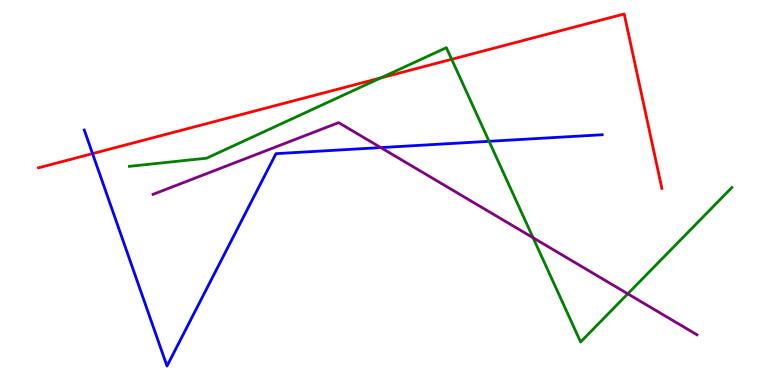[{'lines': ['blue', 'red'], 'intersections': [{'x': 1.19, 'y': 6.01}]}, {'lines': ['green', 'red'], 'intersections': [{'x': 4.91, 'y': 7.98}, {'x': 5.83, 'y': 8.46}]}, {'lines': ['purple', 'red'], 'intersections': []}, {'lines': ['blue', 'green'], 'intersections': [{'x': 6.31, 'y': 6.33}]}, {'lines': ['blue', 'purple'], 'intersections': [{'x': 4.91, 'y': 6.17}]}, {'lines': ['green', 'purple'], 'intersections': [{'x': 6.88, 'y': 3.82}, {'x': 8.1, 'y': 2.37}]}]